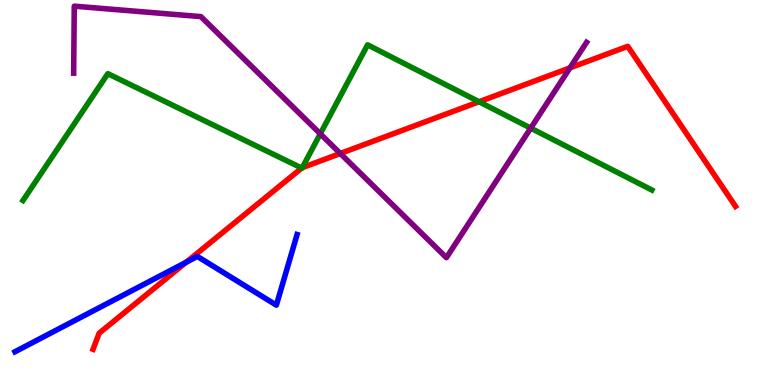[{'lines': ['blue', 'red'], 'intersections': [{'x': 2.4, 'y': 3.19}]}, {'lines': ['green', 'red'], 'intersections': [{'x': 3.89, 'y': 5.63}, {'x': 3.9, 'y': 5.65}, {'x': 6.18, 'y': 7.36}]}, {'lines': ['purple', 'red'], 'intersections': [{'x': 4.39, 'y': 6.01}, {'x': 7.35, 'y': 8.24}]}, {'lines': ['blue', 'green'], 'intersections': []}, {'lines': ['blue', 'purple'], 'intersections': []}, {'lines': ['green', 'purple'], 'intersections': [{'x': 4.13, 'y': 6.52}, {'x': 6.85, 'y': 6.67}]}]